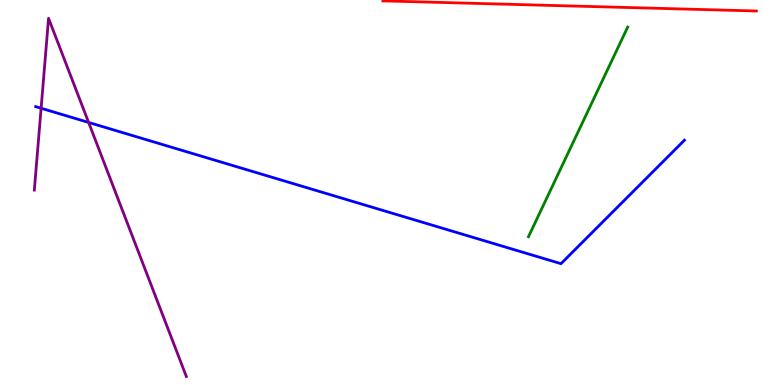[{'lines': ['blue', 'red'], 'intersections': []}, {'lines': ['green', 'red'], 'intersections': []}, {'lines': ['purple', 'red'], 'intersections': []}, {'lines': ['blue', 'green'], 'intersections': []}, {'lines': ['blue', 'purple'], 'intersections': [{'x': 0.53, 'y': 7.19}, {'x': 1.14, 'y': 6.82}]}, {'lines': ['green', 'purple'], 'intersections': []}]